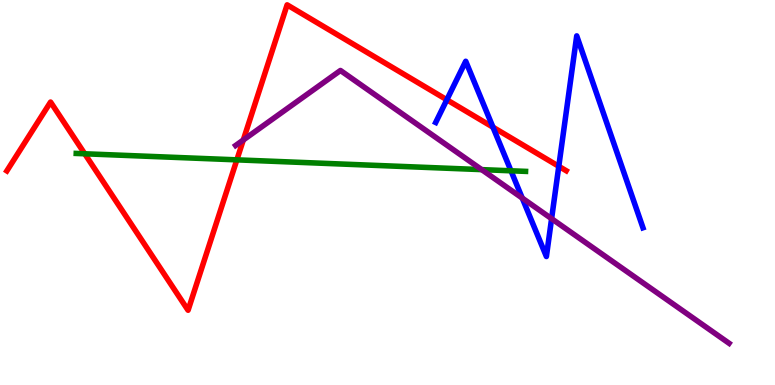[{'lines': ['blue', 'red'], 'intersections': [{'x': 5.77, 'y': 7.41}, {'x': 6.36, 'y': 6.7}, {'x': 7.21, 'y': 5.68}]}, {'lines': ['green', 'red'], 'intersections': [{'x': 1.09, 'y': 6.01}, {'x': 3.06, 'y': 5.85}]}, {'lines': ['purple', 'red'], 'intersections': [{'x': 3.14, 'y': 6.36}]}, {'lines': ['blue', 'green'], 'intersections': [{'x': 6.59, 'y': 5.56}]}, {'lines': ['blue', 'purple'], 'intersections': [{'x': 6.74, 'y': 4.85}, {'x': 7.12, 'y': 4.32}]}, {'lines': ['green', 'purple'], 'intersections': [{'x': 6.22, 'y': 5.59}]}]